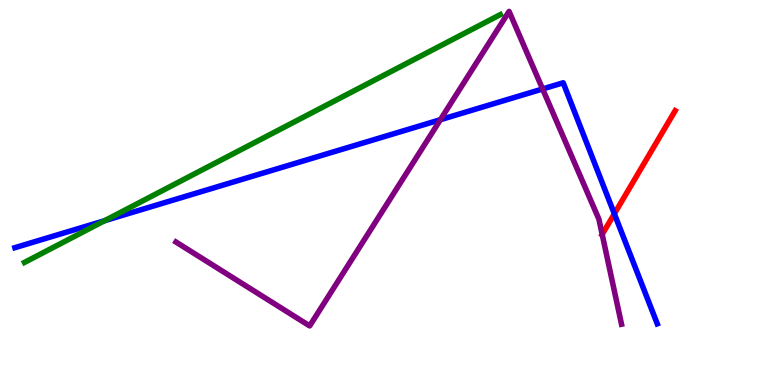[{'lines': ['blue', 'red'], 'intersections': [{'x': 7.93, 'y': 4.45}]}, {'lines': ['green', 'red'], 'intersections': []}, {'lines': ['purple', 'red'], 'intersections': [{'x': 7.77, 'y': 3.91}]}, {'lines': ['blue', 'green'], 'intersections': [{'x': 1.35, 'y': 4.27}]}, {'lines': ['blue', 'purple'], 'intersections': [{'x': 5.68, 'y': 6.89}, {'x': 7.0, 'y': 7.69}]}, {'lines': ['green', 'purple'], 'intersections': []}]